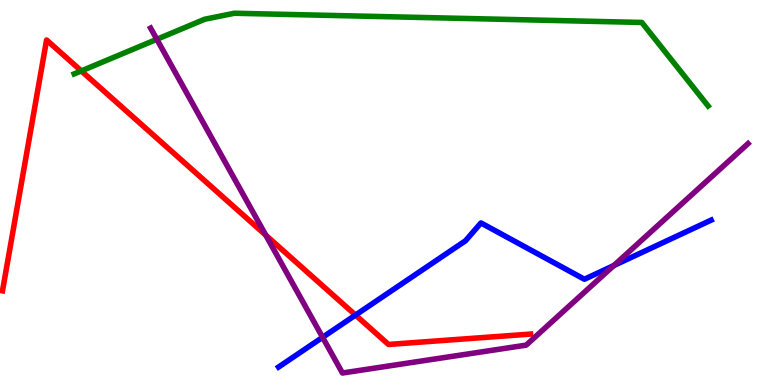[{'lines': ['blue', 'red'], 'intersections': [{'x': 4.59, 'y': 1.82}]}, {'lines': ['green', 'red'], 'intersections': [{'x': 1.05, 'y': 8.16}]}, {'lines': ['purple', 'red'], 'intersections': [{'x': 3.43, 'y': 3.89}]}, {'lines': ['blue', 'green'], 'intersections': []}, {'lines': ['blue', 'purple'], 'intersections': [{'x': 4.16, 'y': 1.24}, {'x': 7.92, 'y': 3.1}]}, {'lines': ['green', 'purple'], 'intersections': [{'x': 2.02, 'y': 8.98}]}]